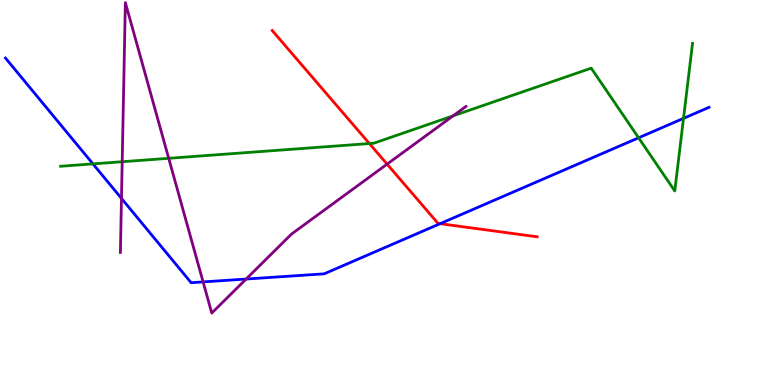[{'lines': ['blue', 'red'], 'intersections': [{'x': 5.68, 'y': 4.19}]}, {'lines': ['green', 'red'], 'intersections': [{'x': 4.77, 'y': 6.27}]}, {'lines': ['purple', 'red'], 'intersections': [{'x': 4.99, 'y': 5.74}]}, {'lines': ['blue', 'green'], 'intersections': [{'x': 1.2, 'y': 5.74}, {'x': 8.24, 'y': 6.42}, {'x': 8.82, 'y': 6.93}]}, {'lines': ['blue', 'purple'], 'intersections': [{'x': 1.57, 'y': 4.85}, {'x': 2.62, 'y': 2.68}, {'x': 3.18, 'y': 2.75}]}, {'lines': ['green', 'purple'], 'intersections': [{'x': 1.58, 'y': 5.8}, {'x': 2.18, 'y': 5.89}, {'x': 5.85, 'y': 6.99}]}]